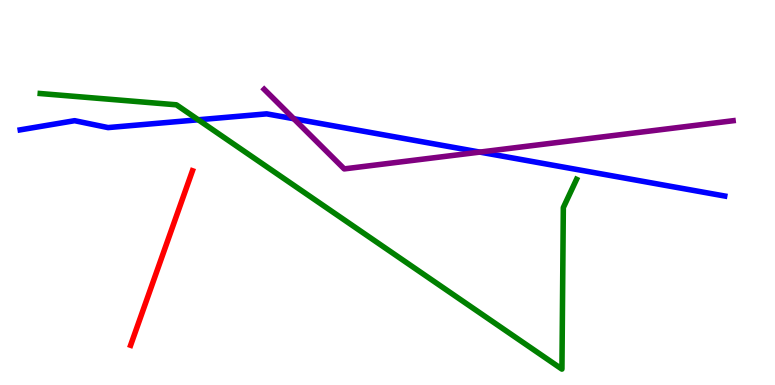[{'lines': ['blue', 'red'], 'intersections': []}, {'lines': ['green', 'red'], 'intersections': []}, {'lines': ['purple', 'red'], 'intersections': []}, {'lines': ['blue', 'green'], 'intersections': [{'x': 2.56, 'y': 6.89}]}, {'lines': ['blue', 'purple'], 'intersections': [{'x': 3.79, 'y': 6.92}, {'x': 6.19, 'y': 6.05}]}, {'lines': ['green', 'purple'], 'intersections': []}]